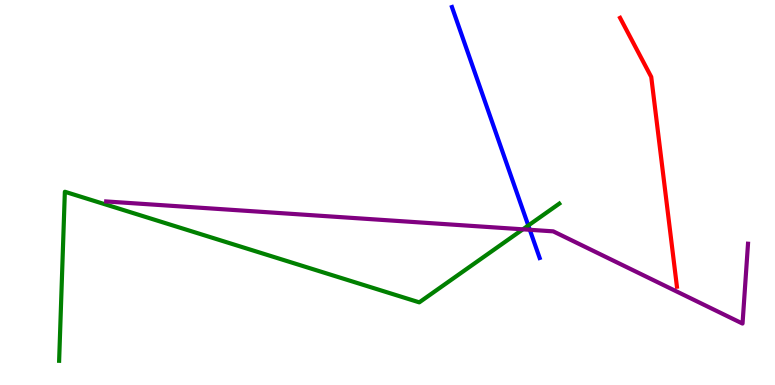[{'lines': ['blue', 'red'], 'intersections': []}, {'lines': ['green', 'red'], 'intersections': []}, {'lines': ['purple', 'red'], 'intersections': []}, {'lines': ['blue', 'green'], 'intersections': [{'x': 6.82, 'y': 4.14}]}, {'lines': ['blue', 'purple'], 'intersections': [{'x': 6.84, 'y': 4.03}]}, {'lines': ['green', 'purple'], 'intersections': [{'x': 6.75, 'y': 4.04}]}]